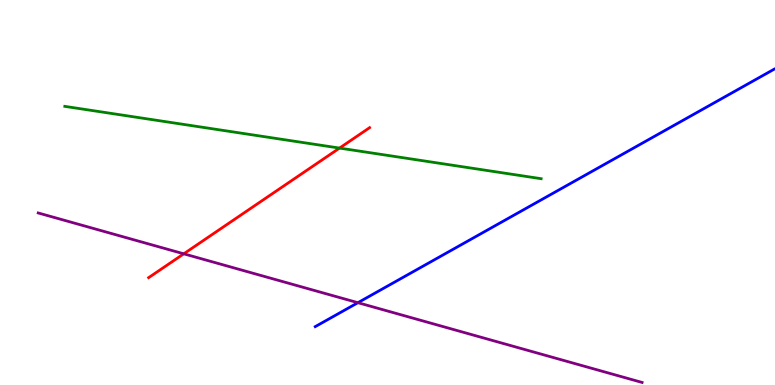[{'lines': ['blue', 'red'], 'intersections': []}, {'lines': ['green', 'red'], 'intersections': [{'x': 4.38, 'y': 6.15}]}, {'lines': ['purple', 'red'], 'intersections': [{'x': 2.37, 'y': 3.41}]}, {'lines': ['blue', 'green'], 'intersections': []}, {'lines': ['blue', 'purple'], 'intersections': [{'x': 4.62, 'y': 2.14}]}, {'lines': ['green', 'purple'], 'intersections': []}]